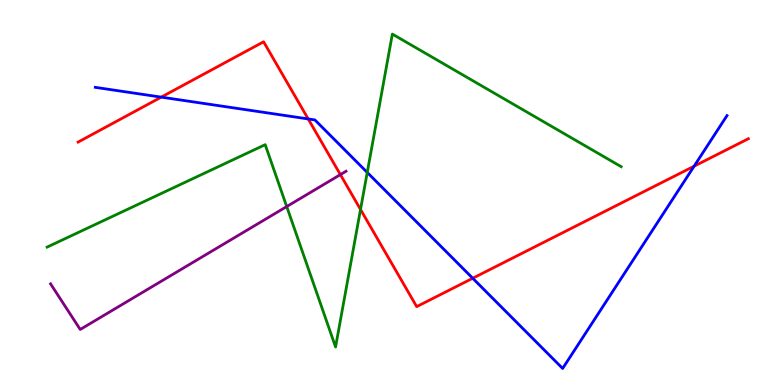[{'lines': ['blue', 'red'], 'intersections': [{'x': 2.08, 'y': 7.48}, {'x': 3.98, 'y': 6.91}, {'x': 6.1, 'y': 2.77}, {'x': 8.96, 'y': 5.68}]}, {'lines': ['green', 'red'], 'intersections': [{'x': 4.65, 'y': 4.56}]}, {'lines': ['purple', 'red'], 'intersections': [{'x': 4.39, 'y': 5.46}]}, {'lines': ['blue', 'green'], 'intersections': [{'x': 4.74, 'y': 5.52}]}, {'lines': ['blue', 'purple'], 'intersections': []}, {'lines': ['green', 'purple'], 'intersections': [{'x': 3.7, 'y': 4.63}]}]